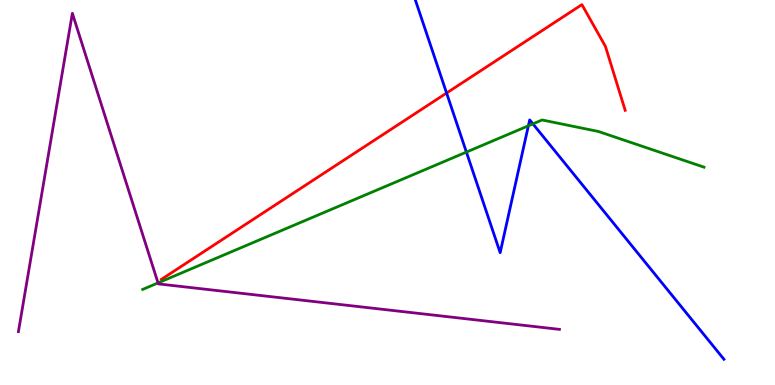[{'lines': ['blue', 'red'], 'intersections': [{'x': 5.76, 'y': 7.58}]}, {'lines': ['green', 'red'], 'intersections': []}, {'lines': ['purple', 'red'], 'intersections': []}, {'lines': ['blue', 'green'], 'intersections': [{'x': 6.02, 'y': 6.05}, {'x': 6.82, 'y': 6.73}, {'x': 6.88, 'y': 6.78}]}, {'lines': ['blue', 'purple'], 'intersections': []}, {'lines': ['green', 'purple'], 'intersections': [{'x': 2.04, 'y': 2.65}]}]